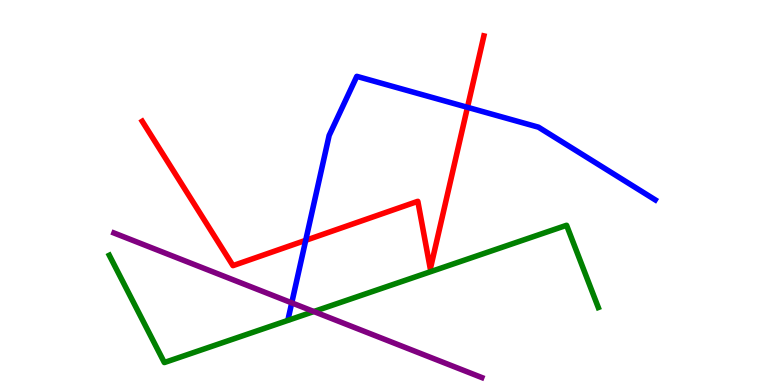[{'lines': ['blue', 'red'], 'intersections': [{'x': 3.94, 'y': 3.76}, {'x': 6.03, 'y': 7.21}]}, {'lines': ['green', 'red'], 'intersections': []}, {'lines': ['purple', 'red'], 'intersections': []}, {'lines': ['blue', 'green'], 'intersections': []}, {'lines': ['blue', 'purple'], 'intersections': [{'x': 3.76, 'y': 2.13}]}, {'lines': ['green', 'purple'], 'intersections': [{'x': 4.05, 'y': 1.91}]}]